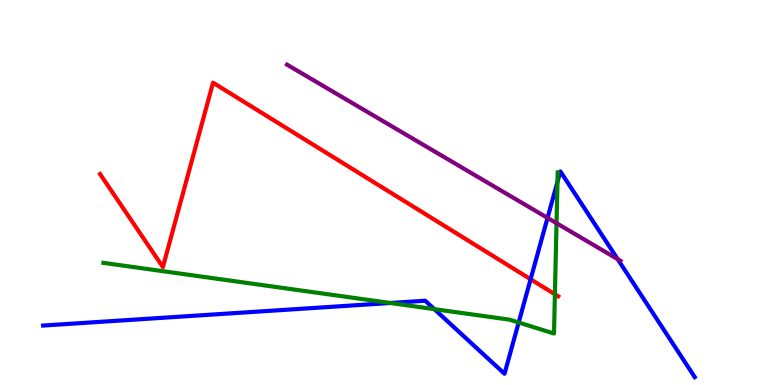[{'lines': ['blue', 'red'], 'intersections': [{'x': 6.85, 'y': 2.75}]}, {'lines': ['green', 'red'], 'intersections': [{'x': 7.16, 'y': 2.36}]}, {'lines': ['purple', 'red'], 'intersections': []}, {'lines': ['blue', 'green'], 'intersections': [{'x': 5.04, 'y': 2.13}, {'x': 5.6, 'y': 1.97}, {'x': 6.69, 'y': 1.62}, {'x': 7.19, 'y': 5.28}]}, {'lines': ['blue', 'purple'], 'intersections': [{'x': 7.06, 'y': 4.34}, {'x': 7.97, 'y': 3.27}]}, {'lines': ['green', 'purple'], 'intersections': [{'x': 7.18, 'y': 4.2}]}]